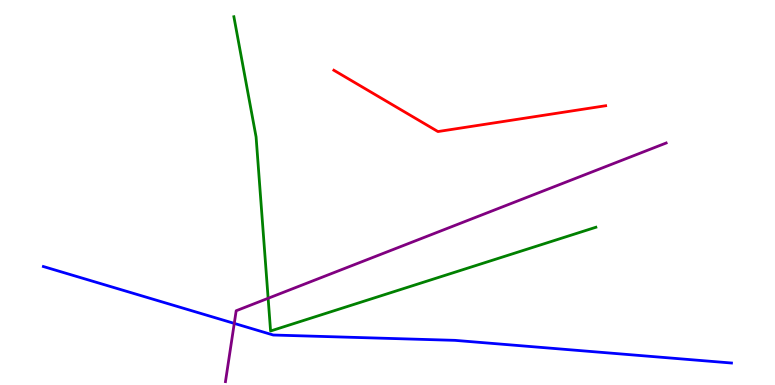[{'lines': ['blue', 'red'], 'intersections': []}, {'lines': ['green', 'red'], 'intersections': []}, {'lines': ['purple', 'red'], 'intersections': []}, {'lines': ['blue', 'green'], 'intersections': []}, {'lines': ['blue', 'purple'], 'intersections': [{'x': 3.02, 'y': 1.6}]}, {'lines': ['green', 'purple'], 'intersections': [{'x': 3.46, 'y': 2.25}]}]